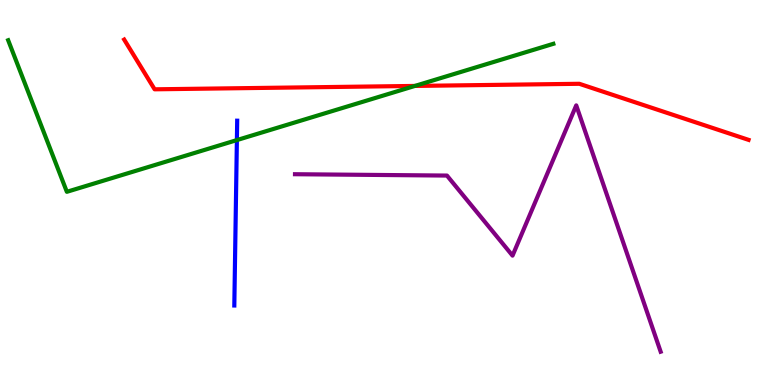[{'lines': ['blue', 'red'], 'intersections': []}, {'lines': ['green', 'red'], 'intersections': [{'x': 5.35, 'y': 7.77}]}, {'lines': ['purple', 'red'], 'intersections': []}, {'lines': ['blue', 'green'], 'intersections': [{'x': 3.06, 'y': 6.36}]}, {'lines': ['blue', 'purple'], 'intersections': []}, {'lines': ['green', 'purple'], 'intersections': []}]